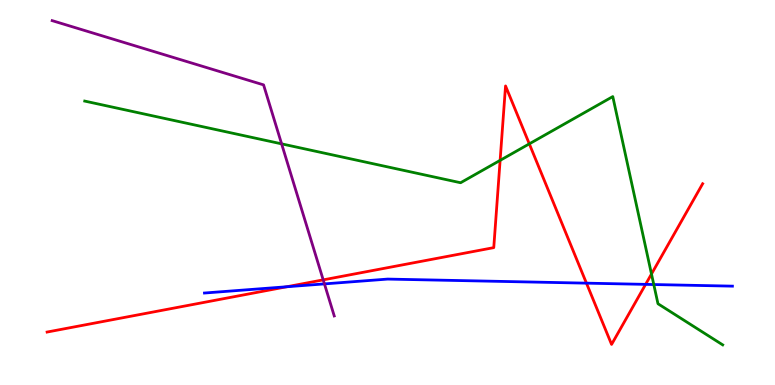[{'lines': ['blue', 'red'], 'intersections': [{'x': 3.7, 'y': 2.55}, {'x': 7.57, 'y': 2.65}, {'x': 8.33, 'y': 2.61}]}, {'lines': ['green', 'red'], 'intersections': [{'x': 6.45, 'y': 5.83}, {'x': 6.83, 'y': 6.26}, {'x': 8.41, 'y': 2.88}]}, {'lines': ['purple', 'red'], 'intersections': [{'x': 4.17, 'y': 2.73}]}, {'lines': ['blue', 'green'], 'intersections': [{'x': 8.44, 'y': 2.61}]}, {'lines': ['blue', 'purple'], 'intersections': [{'x': 4.19, 'y': 2.63}]}, {'lines': ['green', 'purple'], 'intersections': [{'x': 3.63, 'y': 6.26}]}]